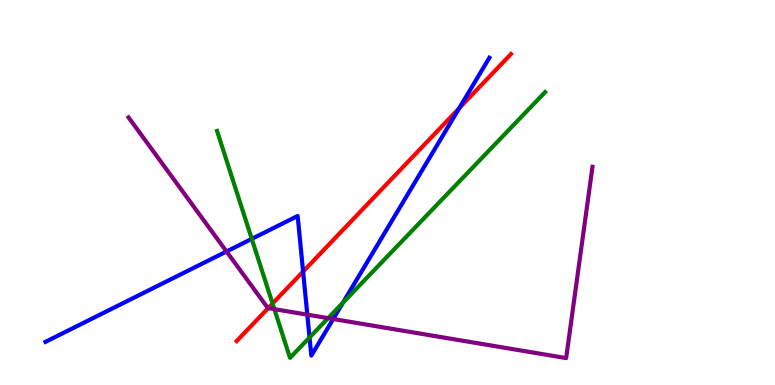[{'lines': ['blue', 'red'], 'intersections': [{'x': 3.91, 'y': 2.95}, {'x': 5.93, 'y': 7.19}]}, {'lines': ['green', 'red'], 'intersections': [{'x': 3.52, 'y': 2.12}]}, {'lines': ['purple', 'red'], 'intersections': [{'x': 3.46, 'y': 2.0}]}, {'lines': ['blue', 'green'], 'intersections': [{'x': 3.25, 'y': 3.8}, {'x': 3.99, 'y': 1.23}, {'x': 4.43, 'y': 2.14}]}, {'lines': ['blue', 'purple'], 'intersections': [{'x': 2.92, 'y': 3.47}, {'x': 3.97, 'y': 1.83}, {'x': 4.3, 'y': 1.71}]}, {'lines': ['green', 'purple'], 'intersections': [{'x': 3.54, 'y': 1.97}, {'x': 4.23, 'y': 1.74}]}]